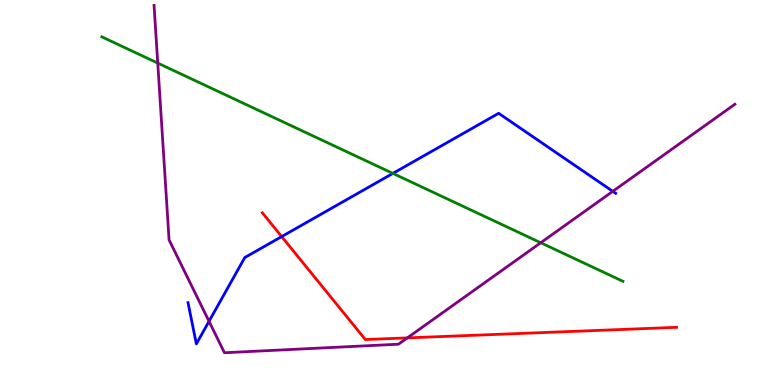[{'lines': ['blue', 'red'], 'intersections': [{'x': 3.63, 'y': 3.85}]}, {'lines': ['green', 'red'], 'intersections': []}, {'lines': ['purple', 'red'], 'intersections': [{'x': 5.26, 'y': 1.22}]}, {'lines': ['blue', 'green'], 'intersections': [{'x': 5.07, 'y': 5.5}]}, {'lines': ['blue', 'purple'], 'intersections': [{'x': 2.7, 'y': 1.65}, {'x': 7.91, 'y': 5.03}]}, {'lines': ['green', 'purple'], 'intersections': [{'x': 2.04, 'y': 8.36}, {'x': 6.98, 'y': 3.69}]}]